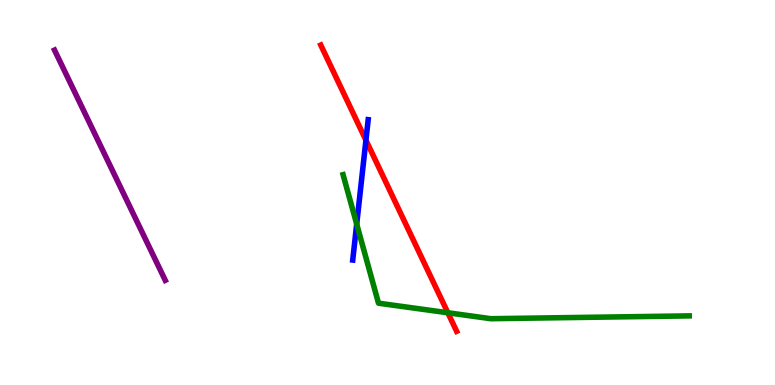[{'lines': ['blue', 'red'], 'intersections': [{'x': 4.72, 'y': 6.36}]}, {'lines': ['green', 'red'], 'intersections': [{'x': 5.78, 'y': 1.88}]}, {'lines': ['purple', 'red'], 'intersections': []}, {'lines': ['blue', 'green'], 'intersections': [{'x': 4.6, 'y': 4.18}]}, {'lines': ['blue', 'purple'], 'intersections': []}, {'lines': ['green', 'purple'], 'intersections': []}]